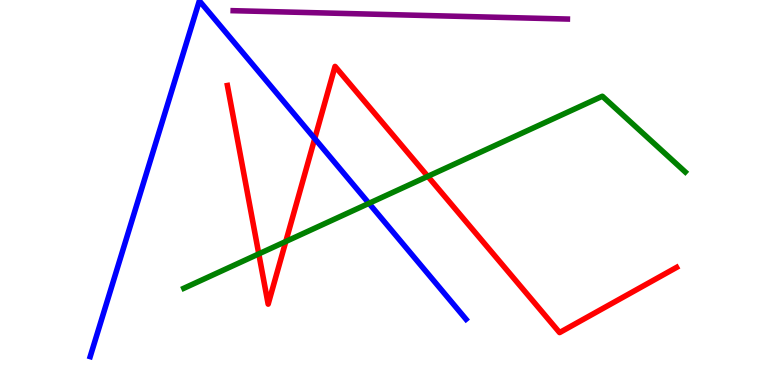[{'lines': ['blue', 'red'], 'intersections': [{'x': 4.06, 'y': 6.4}]}, {'lines': ['green', 'red'], 'intersections': [{'x': 3.34, 'y': 3.41}, {'x': 3.69, 'y': 3.73}, {'x': 5.52, 'y': 5.42}]}, {'lines': ['purple', 'red'], 'intersections': []}, {'lines': ['blue', 'green'], 'intersections': [{'x': 4.76, 'y': 4.72}]}, {'lines': ['blue', 'purple'], 'intersections': []}, {'lines': ['green', 'purple'], 'intersections': []}]